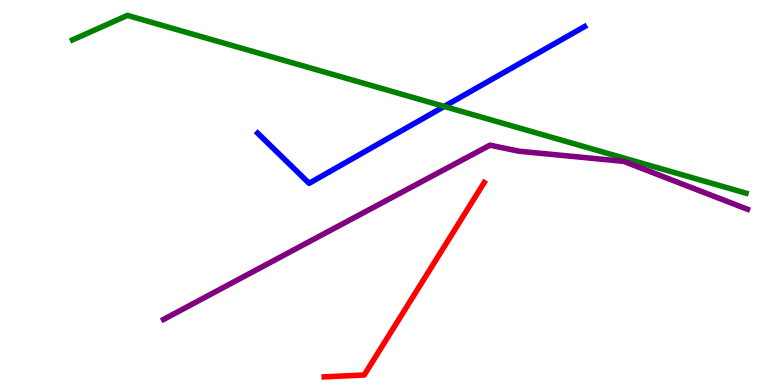[{'lines': ['blue', 'red'], 'intersections': []}, {'lines': ['green', 'red'], 'intersections': []}, {'lines': ['purple', 'red'], 'intersections': []}, {'lines': ['blue', 'green'], 'intersections': [{'x': 5.73, 'y': 7.24}]}, {'lines': ['blue', 'purple'], 'intersections': []}, {'lines': ['green', 'purple'], 'intersections': []}]